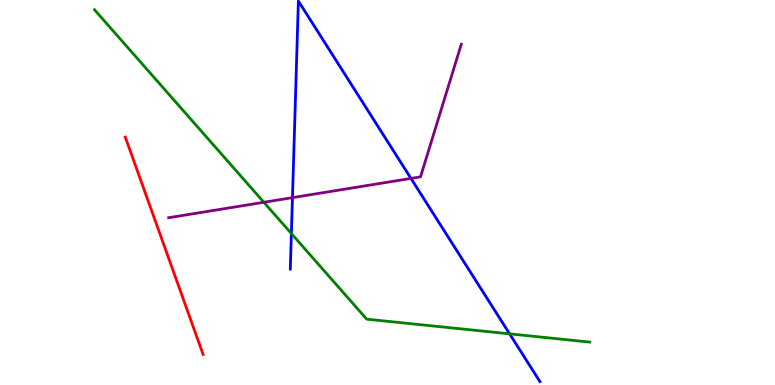[{'lines': ['blue', 'red'], 'intersections': []}, {'lines': ['green', 'red'], 'intersections': []}, {'lines': ['purple', 'red'], 'intersections': []}, {'lines': ['blue', 'green'], 'intersections': [{'x': 3.76, 'y': 3.93}, {'x': 6.58, 'y': 1.33}]}, {'lines': ['blue', 'purple'], 'intersections': [{'x': 3.77, 'y': 4.87}, {'x': 5.3, 'y': 5.37}]}, {'lines': ['green', 'purple'], 'intersections': [{'x': 3.4, 'y': 4.75}]}]